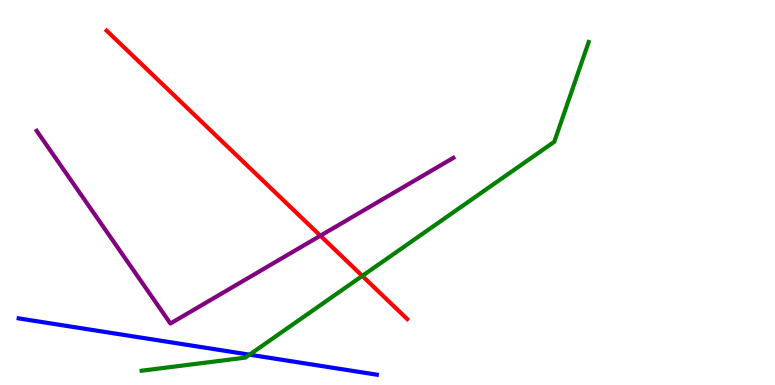[{'lines': ['blue', 'red'], 'intersections': []}, {'lines': ['green', 'red'], 'intersections': [{'x': 4.67, 'y': 2.83}]}, {'lines': ['purple', 'red'], 'intersections': [{'x': 4.13, 'y': 3.88}]}, {'lines': ['blue', 'green'], 'intersections': [{'x': 3.22, 'y': 0.788}]}, {'lines': ['blue', 'purple'], 'intersections': []}, {'lines': ['green', 'purple'], 'intersections': []}]